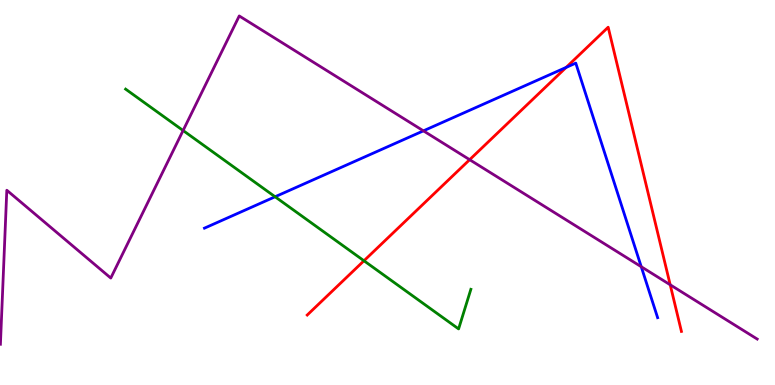[{'lines': ['blue', 'red'], 'intersections': [{'x': 7.31, 'y': 8.25}]}, {'lines': ['green', 'red'], 'intersections': [{'x': 4.7, 'y': 3.23}]}, {'lines': ['purple', 'red'], 'intersections': [{'x': 6.06, 'y': 5.85}, {'x': 8.65, 'y': 2.6}]}, {'lines': ['blue', 'green'], 'intersections': [{'x': 3.55, 'y': 4.89}]}, {'lines': ['blue', 'purple'], 'intersections': [{'x': 5.46, 'y': 6.6}, {'x': 8.27, 'y': 3.07}]}, {'lines': ['green', 'purple'], 'intersections': [{'x': 2.36, 'y': 6.61}]}]